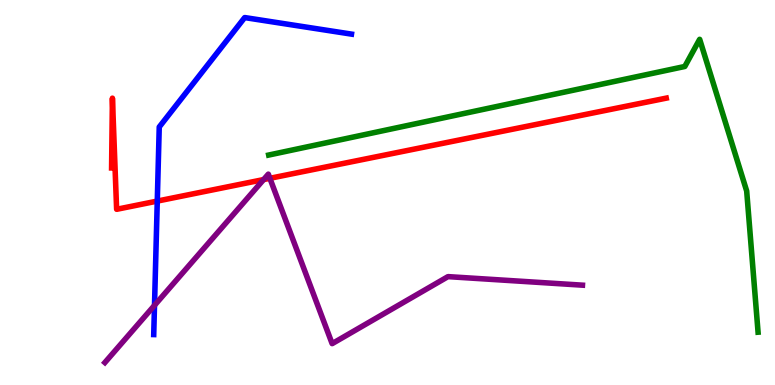[{'lines': ['blue', 'red'], 'intersections': [{'x': 2.03, 'y': 4.78}]}, {'lines': ['green', 'red'], 'intersections': []}, {'lines': ['purple', 'red'], 'intersections': [{'x': 3.4, 'y': 5.34}, {'x': 3.48, 'y': 5.37}]}, {'lines': ['blue', 'green'], 'intersections': []}, {'lines': ['blue', 'purple'], 'intersections': [{'x': 1.99, 'y': 2.07}]}, {'lines': ['green', 'purple'], 'intersections': []}]